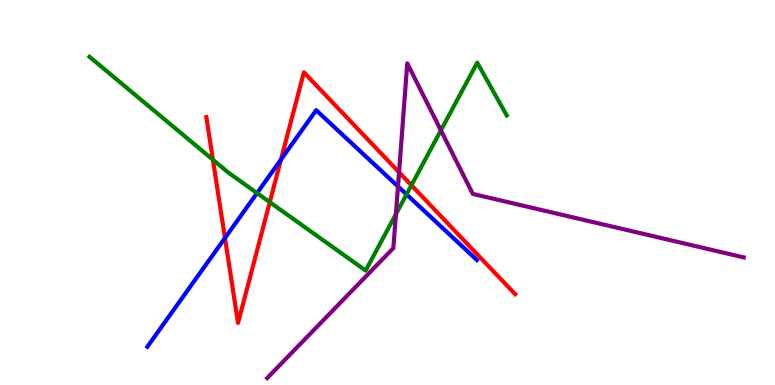[{'lines': ['blue', 'red'], 'intersections': [{'x': 2.9, 'y': 3.82}, {'x': 3.63, 'y': 5.86}]}, {'lines': ['green', 'red'], 'intersections': [{'x': 2.75, 'y': 5.85}, {'x': 3.48, 'y': 4.75}, {'x': 5.31, 'y': 5.19}]}, {'lines': ['purple', 'red'], 'intersections': [{'x': 5.15, 'y': 5.53}]}, {'lines': ['blue', 'green'], 'intersections': [{'x': 3.32, 'y': 4.99}, {'x': 5.25, 'y': 4.95}]}, {'lines': ['blue', 'purple'], 'intersections': [{'x': 5.14, 'y': 5.16}]}, {'lines': ['green', 'purple'], 'intersections': [{'x': 5.11, 'y': 4.44}, {'x': 5.69, 'y': 6.61}]}]